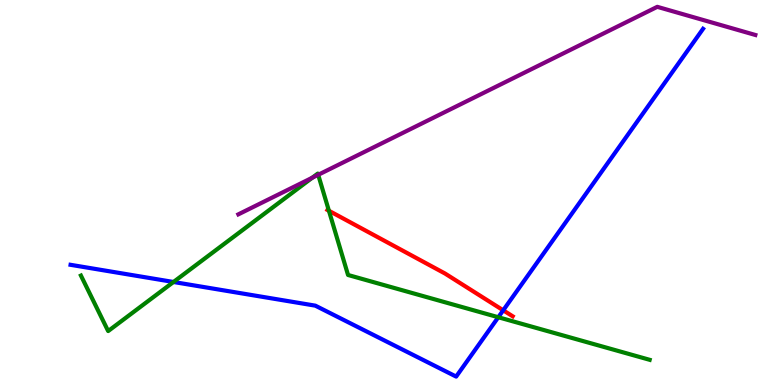[{'lines': ['blue', 'red'], 'intersections': [{'x': 6.49, 'y': 1.94}]}, {'lines': ['green', 'red'], 'intersections': [{'x': 4.24, 'y': 4.53}]}, {'lines': ['purple', 'red'], 'intersections': []}, {'lines': ['blue', 'green'], 'intersections': [{'x': 2.24, 'y': 2.68}, {'x': 6.43, 'y': 1.76}]}, {'lines': ['blue', 'purple'], 'intersections': []}, {'lines': ['green', 'purple'], 'intersections': [{'x': 4.03, 'y': 5.38}, {'x': 4.11, 'y': 5.46}]}]